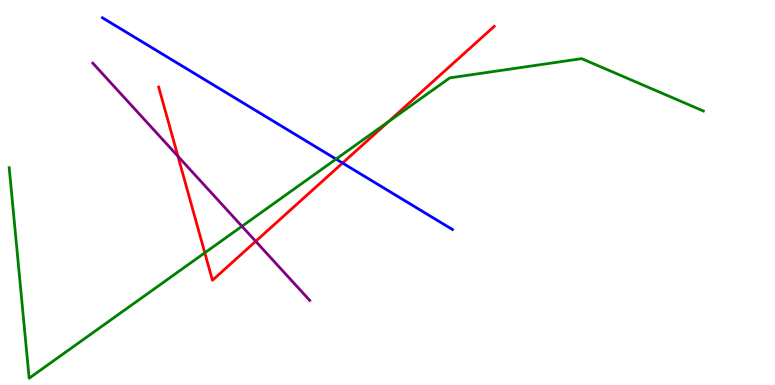[{'lines': ['blue', 'red'], 'intersections': [{'x': 4.42, 'y': 5.77}]}, {'lines': ['green', 'red'], 'intersections': [{'x': 2.64, 'y': 3.43}, {'x': 5.01, 'y': 6.84}]}, {'lines': ['purple', 'red'], 'intersections': [{'x': 2.3, 'y': 5.94}, {'x': 3.3, 'y': 3.73}]}, {'lines': ['blue', 'green'], 'intersections': [{'x': 4.34, 'y': 5.87}]}, {'lines': ['blue', 'purple'], 'intersections': []}, {'lines': ['green', 'purple'], 'intersections': [{'x': 3.12, 'y': 4.12}]}]